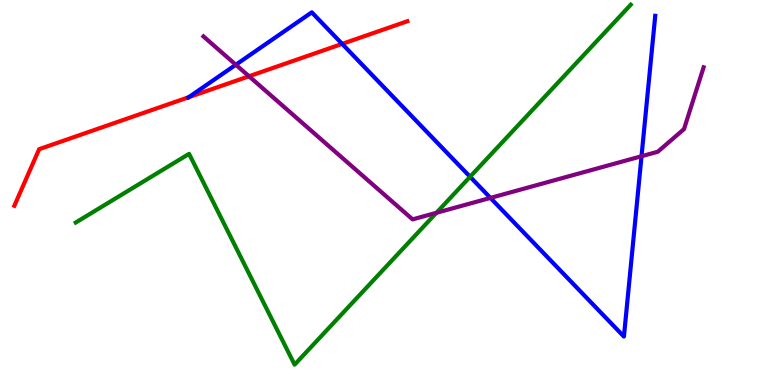[{'lines': ['blue', 'red'], 'intersections': [{'x': 2.44, 'y': 7.48}, {'x': 4.41, 'y': 8.86}]}, {'lines': ['green', 'red'], 'intersections': []}, {'lines': ['purple', 'red'], 'intersections': [{'x': 3.21, 'y': 8.02}]}, {'lines': ['blue', 'green'], 'intersections': [{'x': 6.07, 'y': 5.41}]}, {'lines': ['blue', 'purple'], 'intersections': [{'x': 3.04, 'y': 8.32}, {'x': 6.33, 'y': 4.86}, {'x': 8.28, 'y': 5.94}]}, {'lines': ['green', 'purple'], 'intersections': [{'x': 5.63, 'y': 4.47}]}]